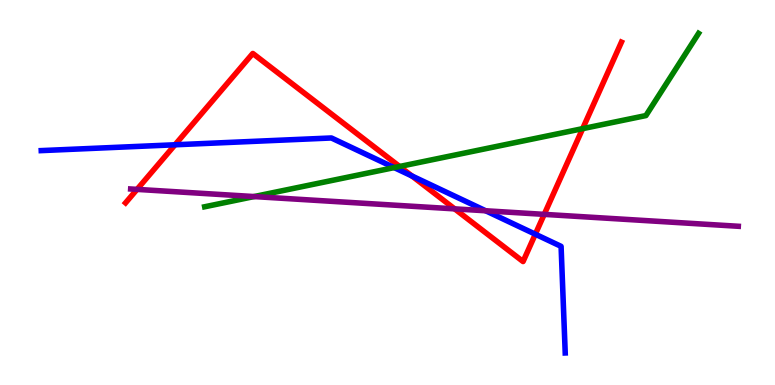[{'lines': ['blue', 'red'], 'intersections': [{'x': 2.26, 'y': 6.24}, {'x': 5.32, 'y': 5.43}, {'x': 6.91, 'y': 3.92}]}, {'lines': ['green', 'red'], 'intersections': [{'x': 5.16, 'y': 5.68}, {'x': 7.52, 'y': 6.66}]}, {'lines': ['purple', 'red'], 'intersections': [{'x': 1.77, 'y': 5.08}, {'x': 5.87, 'y': 4.57}, {'x': 7.02, 'y': 4.43}]}, {'lines': ['blue', 'green'], 'intersections': [{'x': 5.09, 'y': 5.65}]}, {'lines': ['blue', 'purple'], 'intersections': [{'x': 6.27, 'y': 4.53}]}, {'lines': ['green', 'purple'], 'intersections': [{'x': 3.28, 'y': 4.89}]}]